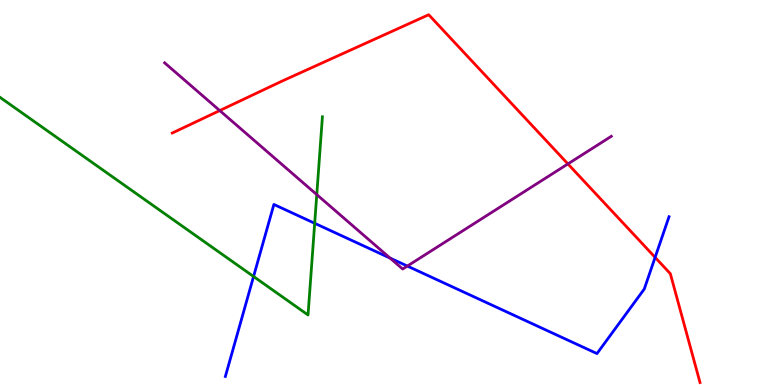[{'lines': ['blue', 'red'], 'intersections': [{'x': 8.45, 'y': 3.32}]}, {'lines': ['green', 'red'], 'intersections': []}, {'lines': ['purple', 'red'], 'intersections': [{'x': 2.84, 'y': 7.13}, {'x': 7.33, 'y': 5.74}]}, {'lines': ['blue', 'green'], 'intersections': [{'x': 3.27, 'y': 2.82}, {'x': 4.06, 'y': 4.2}]}, {'lines': ['blue', 'purple'], 'intersections': [{'x': 5.03, 'y': 3.3}, {'x': 5.26, 'y': 3.09}]}, {'lines': ['green', 'purple'], 'intersections': [{'x': 4.09, 'y': 4.95}]}]